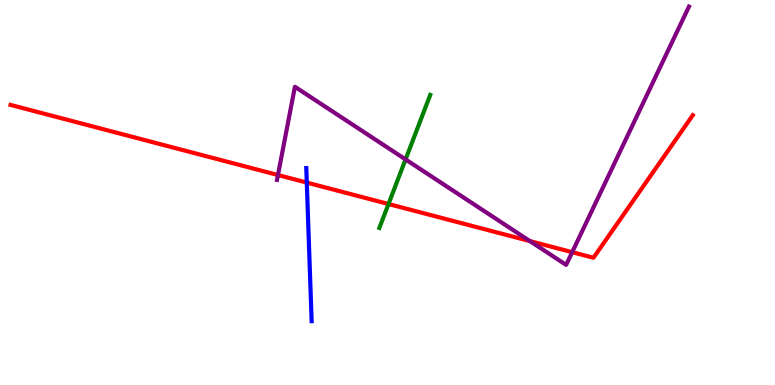[{'lines': ['blue', 'red'], 'intersections': [{'x': 3.96, 'y': 5.26}]}, {'lines': ['green', 'red'], 'intersections': [{'x': 5.01, 'y': 4.7}]}, {'lines': ['purple', 'red'], 'intersections': [{'x': 3.59, 'y': 5.45}, {'x': 6.84, 'y': 3.74}, {'x': 7.38, 'y': 3.45}]}, {'lines': ['blue', 'green'], 'intersections': []}, {'lines': ['blue', 'purple'], 'intersections': []}, {'lines': ['green', 'purple'], 'intersections': [{'x': 5.23, 'y': 5.86}]}]